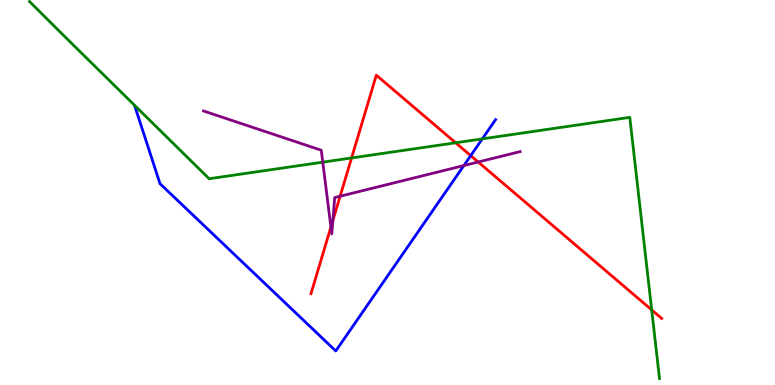[{'lines': ['blue', 'red'], 'intersections': [{'x': 6.07, 'y': 5.96}]}, {'lines': ['green', 'red'], 'intersections': [{'x': 4.54, 'y': 5.9}, {'x': 5.88, 'y': 6.29}, {'x': 8.41, 'y': 1.95}]}, {'lines': ['purple', 'red'], 'intersections': [{'x': 4.27, 'y': 4.1}, {'x': 4.3, 'y': 4.27}, {'x': 4.39, 'y': 4.9}, {'x': 6.17, 'y': 5.79}]}, {'lines': ['blue', 'green'], 'intersections': [{'x': 6.22, 'y': 6.39}]}, {'lines': ['blue', 'purple'], 'intersections': [{'x': 5.99, 'y': 5.7}]}, {'lines': ['green', 'purple'], 'intersections': [{'x': 4.16, 'y': 5.79}]}]